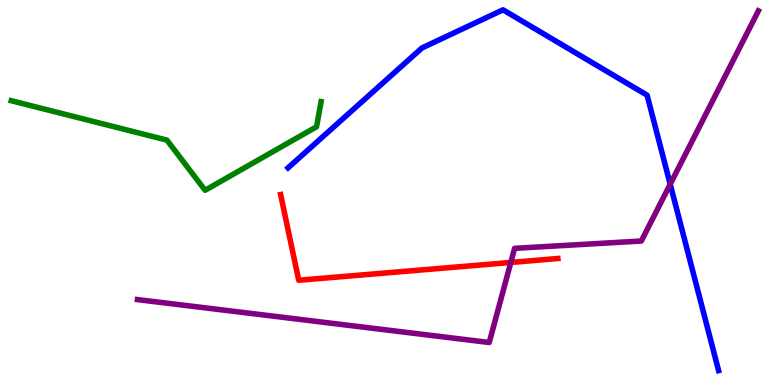[{'lines': ['blue', 'red'], 'intersections': []}, {'lines': ['green', 'red'], 'intersections': []}, {'lines': ['purple', 'red'], 'intersections': [{'x': 6.59, 'y': 3.18}]}, {'lines': ['blue', 'green'], 'intersections': []}, {'lines': ['blue', 'purple'], 'intersections': [{'x': 8.65, 'y': 5.22}]}, {'lines': ['green', 'purple'], 'intersections': []}]